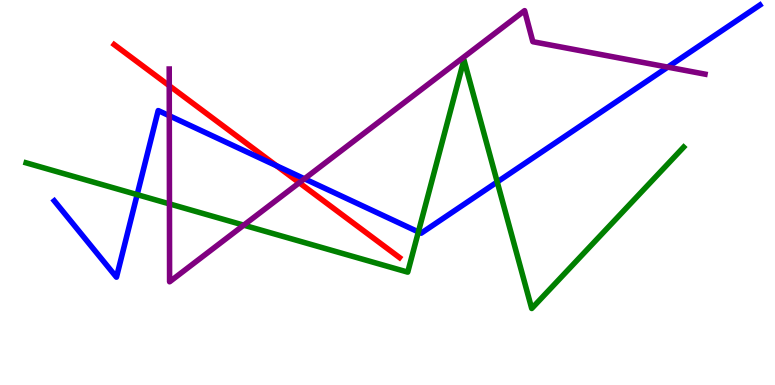[{'lines': ['blue', 'red'], 'intersections': [{'x': 3.57, 'y': 5.69}]}, {'lines': ['green', 'red'], 'intersections': []}, {'lines': ['purple', 'red'], 'intersections': [{'x': 2.18, 'y': 7.77}, {'x': 3.86, 'y': 5.25}]}, {'lines': ['blue', 'green'], 'intersections': [{'x': 1.77, 'y': 4.94}, {'x': 5.4, 'y': 3.98}, {'x': 6.42, 'y': 5.27}]}, {'lines': ['blue', 'purple'], 'intersections': [{'x': 2.18, 'y': 6.99}, {'x': 3.93, 'y': 5.36}, {'x': 8.62, 'y': 8.26}]}, {'lines': ['green', 'purple'], 'intersections': [{'x': 2.19, 'y': 4.7}, {'x': 3.15, 'y': 4.15}]}]